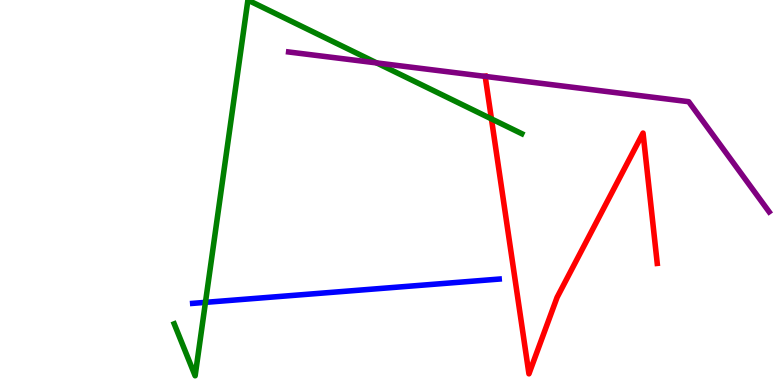[{'lines': ['blue', 'red'], 'intersections': []}, {'lines': ['green', 'red'], 'intersections': [{'x': 6.34, 'y': 6.91}]}, {'lines': ['purple', 'red'], 'intersections': [{'x': 6.26, 'y': 8.02}]}, {'lines': ['blue', 'green'], 'intersections': [{'x': 2.65, 'y': 2.15}]}, {'lines': ['blue', 'purple'], 'intersections': []}, {'lines': ['green', 'purple'], 'intersections': [{'x': 4.86, 'y': 8.37}]}]